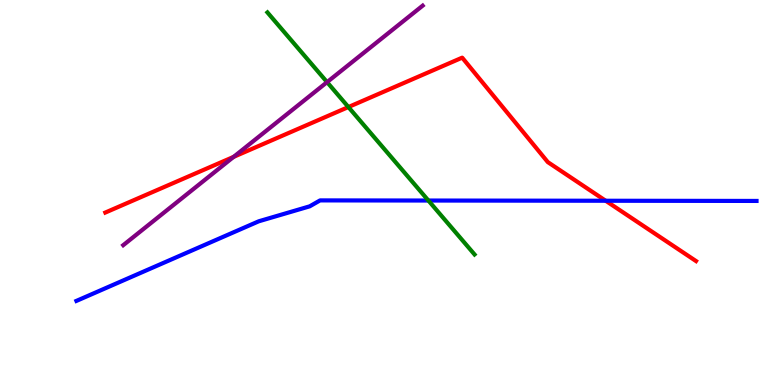[{'lines': ['blue', 'red'], 'intersections': [{'x': 7.82, 'y': 4.79}]}, {'lines': ['green', 'red'], 'intersections': [{'x': 4.5, 'y': 7.22}]}, {'lines': ['purple', 'red'], 'intersections': [{'x': 3.01, 'y': 5.93}]}, {'lines': ['blue', 'green'], 'intersections': [{'x': 5.53, 'y': 4.79}]}, {'lines': ['blue', 'purple'], 'intersections': []}, {'lines': ['green', 'purple'], 'intersections': [{'x': 4.22, 'y': 7.87}]}]